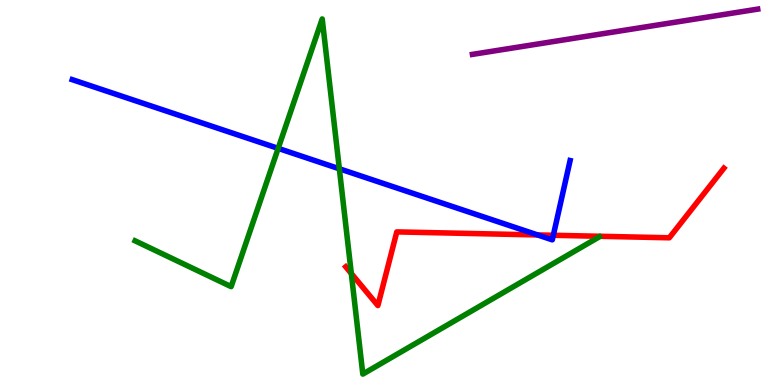[{'lines': ['blue', 'red'], 'intersections': [{'x': 6.94, 'y': 3.9}, {'x': 7.14, 'y': 3.89}]}, {'lines': ['green', 'red'], 'intersections': [{'x': 4.53, 'y': 2.9}]}, {'lines': ['purple', 'red'], 'intersections': []}, {'lines': ['blue', 'green'], 'intersections': [{'x': 3.59, 'y': 6.15}, {'x': 4.38, 'y': 5.62}]}, {'lines': ['blue', 'purple'], 'intersections': []}, {'lines': ['green', 'purple'], 'intersections': []}]